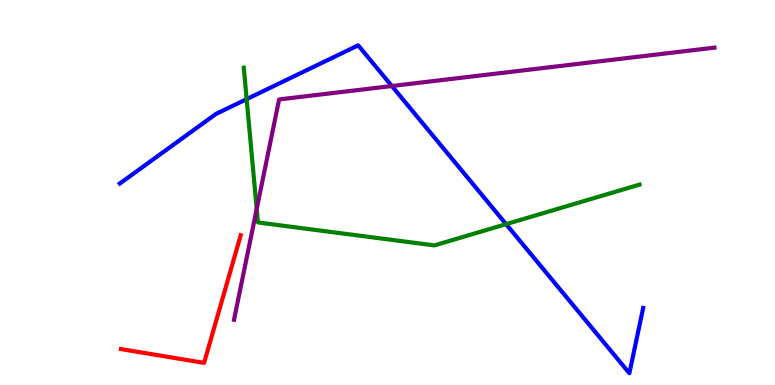[{'lines': ['blue', 'red'], 'intersections': []}, {'lines': ['green', 'red'], 'intersections': []}, {'lines': ['purple', 'red'], 'intersections': []}, {'lines': ['blue', 'green'], 'intersections': [{'x': 3.18, 'y': 7.43}, {'x': 6.53, 'y': 4.18}]}, {'lines': ['blue', 'purple'], 'intersections': [{'x': 5.06, 'y': 7.77}]}, {'lines': ['green', 'purple'], 'intersections': [{'x': 3.31, 'y': 4.57}]}]